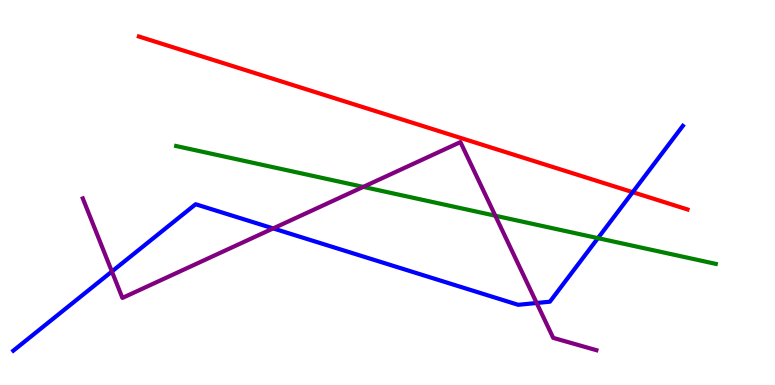[{'lines': ['blue', 'red'], 'intersections': [{'x': 8.16, 'y': 5.01}]}, {'lines': ['green', 'red'], 'intersections': []}, {'lines': ['purple', 'red'], 'intersections': []}, {'lines': ['blue', 'green'], 'intersections': [{'x': 7.72, 'y': 3.81}]}, {'lines': ['blue', 'purple'], 'intersections': [{'x': 1.44, 'y': 2.95}, {'x': 3.52, 'y': 4.07}, {'x': 6.92, 'y': 2.13}]}, {'lines': ['green', 'purple'], 'intersections': [{'x': 4.69, 'y': 5.15}, {'x': 6.39, 'y': 4.4}]}]